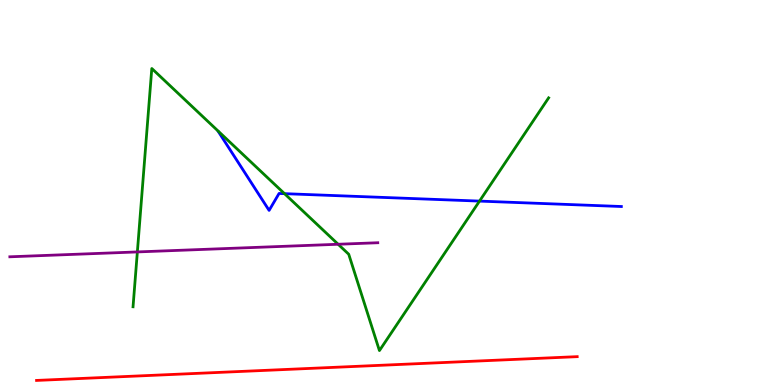[{'lines': ['blue', 'red'], 'intersections': []}, {'lines': ['green', 'red'], 'intersections': []}, {'lines': ['purple', 'red'], 'intersections': []}, {'lines': ['blue', 'green'], 'intersections': [{'x': 3.67, 'y': 4.97}, {'x': 6.19, 'y': 4.78}]}, {'lines': ['blue', 'purple'], 'intersections': []}, {'lines': ['green', 'purple'], 'intersections': [{'x': 1.77, 'y': 3.46}, {'x': 4.36, 'y': 3.66}]}]